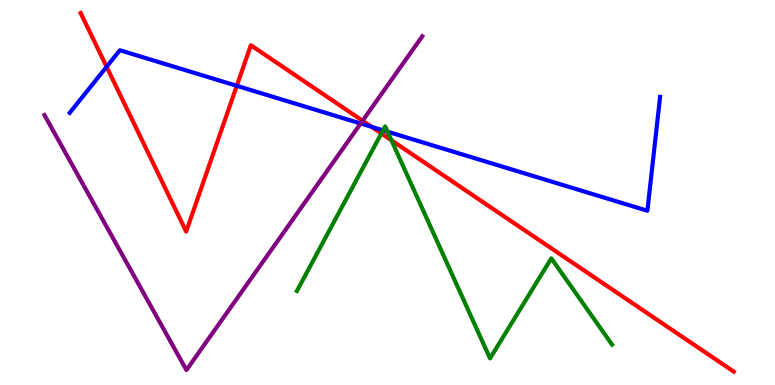[{'lines': ['blue', 'red'], 'intersections': [{'x': 1.38, 'y': 8.27}, {'x': 3.06, 'y': 7.77}, {'x': 4.79, 'y': 6.71}]}, {'lines': ['green', 'red'], 'intersections': [{'x': 4.92, 'y': 6.53}, {'x': 5.05, 'y': 6.36}]}, {'lines': ['purple', 'red'], 'intersections': [{'x': 4.68, 'y': 6.86}]}, {'lines': ['blue', 'green'], 'intersections': [{'x': 4.94, 'y': 6.62}, {'x': 5.0, 'y': 6.58}]}, {'lines': ['blue', 'purple'], 'intersections': [{'x': 4.65, 'y': 6.79}]}, {'lines': ['green', 'purple'], 'intersections': []}]